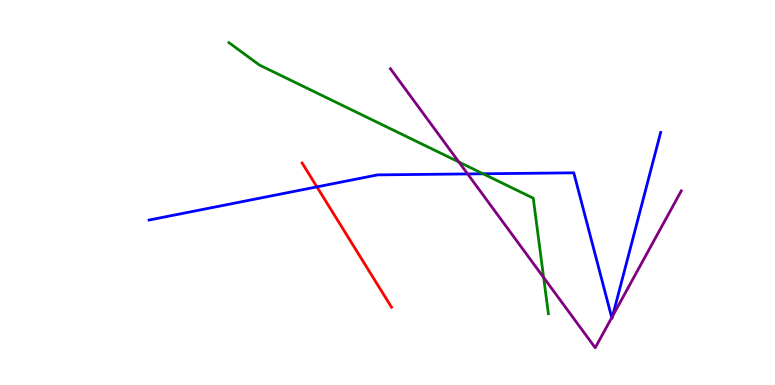[{'lines': ['blue', 'red'], 'intersections': [{'x': 4.09, 'y': 5.15}]}, {'lines': ['green', 'red'], 'intersections': []}, {'lines': ['purple', 'red'], 'intersections': []}, {'lines': ['blue', 'green'], 'intersections': [{'x': 6.23, 'y': 5.49}]}, {'lines': ['blue', 'purple'], 'intersections': [{'x': 6.03, 'y': 5.48}, {'x': 7.89, 'y': 1.75}, {'x': 7.9, 'y': 1.79}]}, {'lines': ['green', 'purple'], 'intersections': [{'x': 5.92, 'y': 5.79}, {'x': 7.01, 'y': 2.79}]}]